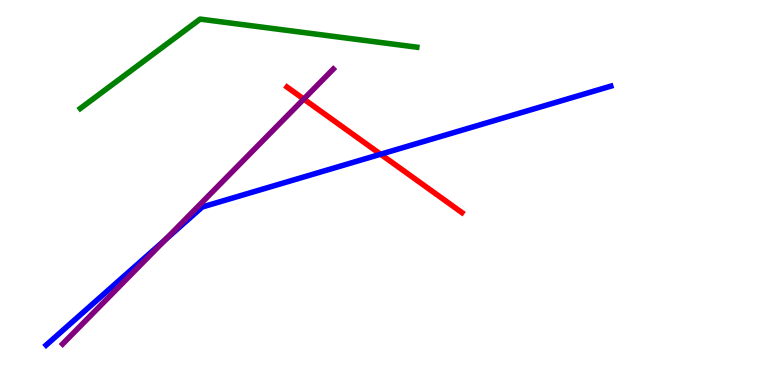[{'lines': ['blue', 'red'], 'intersections': [{'x': 4.91, 'y': 5.99}]}, {'lines': ['green', 'red'], 'intersections': []}, {'lines': ['purple', 'red'], 'intersections': [{'x': 3.92, 'y': 7.43}]}, {'lines': ['blue', 'green'], 'intersections': []}, {'lines': ['blue', 'purple'], 'intersections': [{'x': 2.13, 'y': 3.78}]}, {'lines': ['green', 'purple'], 'intersections': []}]